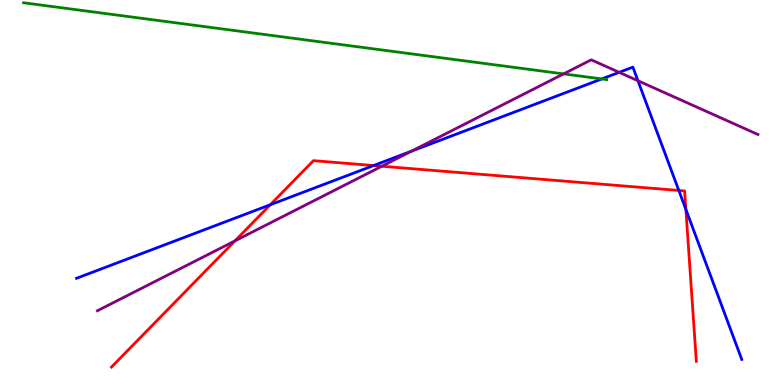[{'lines': ['blue', 'red'], 'intersections': [{'x': 3.49, 'y': 4.68}, {'x': 4.82, 'y': 5.7}, {'x': 8.76, 'y': 5.05}, {'x': 8.85, 'y': 4.56}]}, {'lines': ['green', 'red'], 'intersections': []}, {'lines': ['purple', 'red'], 'intersections': [{'x': 3.03, 'y': 3.74}, {'x': 4.93, 'y': 5.68}]}, {'lines': ['blue', 'green'], 'intersections': [{'x': 7.76, 'y': 7.95}]}, {'lines': ['blue', 'purple'], 'intersections': [{'x': 5.31, 'y': 6.07}, {'x': 7.99, 'y': 8.12}, {'x': 8.23, 'y': 7.9}]}, {'lines': ['green', 'purple'], 'intersections': [{'x': 7.27, 'y': 8.08}]}]